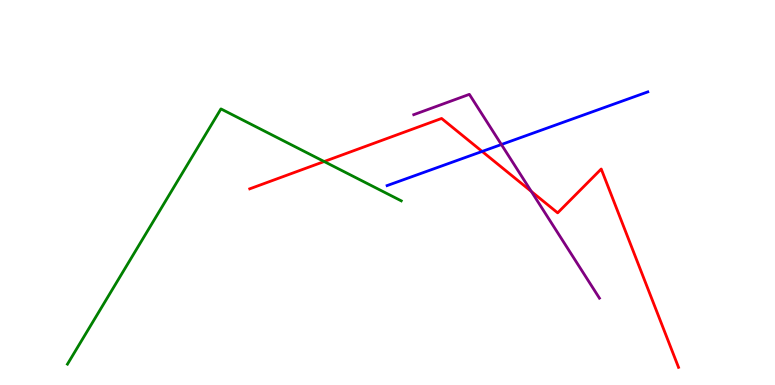[{'lines': ['blue', 'red'], 'intersections': [{'x': 6.22, 'y': 6.07}]}, {'lines': ['green', 'red'], 'intersections': [{'x': 4.18, 'y': 5.8}]}, {'lines': ['purple', 'red'], 'intersections': [{'x': 6.86, 'y': 5.03}]}, {'lines': ['blue', 'green'], 'intersections': []}, {'lines': ['blue', 'purple'], 'intersections': [{'x': 6.47, 'y': 6.25}]}, {'lines': ['green', 'purple'], 'intersections': []}]